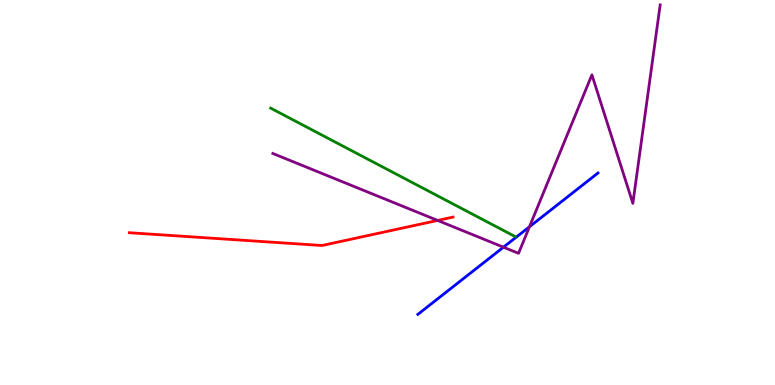[{'lines': ['blue', 'red'], 'intersections': []}, {'lines': ['green', 'red'], 'intersections': []}, {'lines': ['purple', 'red'], 'intersections': [{'x': 5.65, 'y': 4.27}]}, {'lines': ['blue', 'green'], 'intersections': []}, {'lines': ['blue', 'purple'], 'intersections': [{'x': 6.5, 'y': 3.58}, {'x': 6.83, 'y': 4.11}]}, {'lines': ['green', 'purple'], 'intersections': []}]